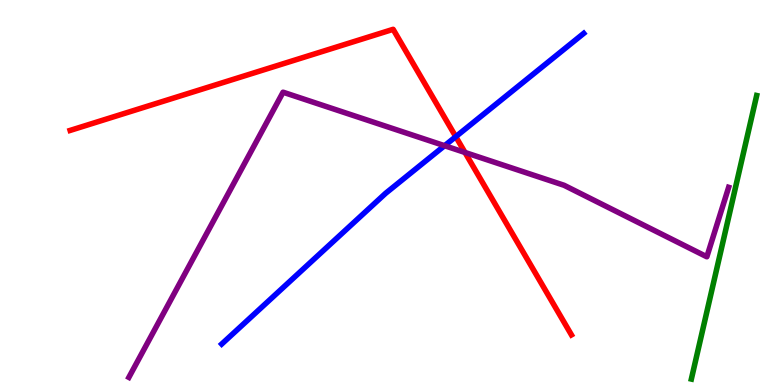[{'lines': ['blue', 'red'], 'intersections': [{'x': 5.88, 'y': 6.45}]}, {'lines': ['green', 'red'], 'intersections': []}, {'lines': ['purple', 'red'], 'intersections': [{'x': 6.0, 'y': 6.04}]}, {'lines': ['blue', 'green'], 'intersections': []}, {'lines': ['blue', 'purple'], 'intersections': [{'x': 5.74, 'y': 6.22}]}, {'lines': ['green', 'purple'], 'intersections': []}]